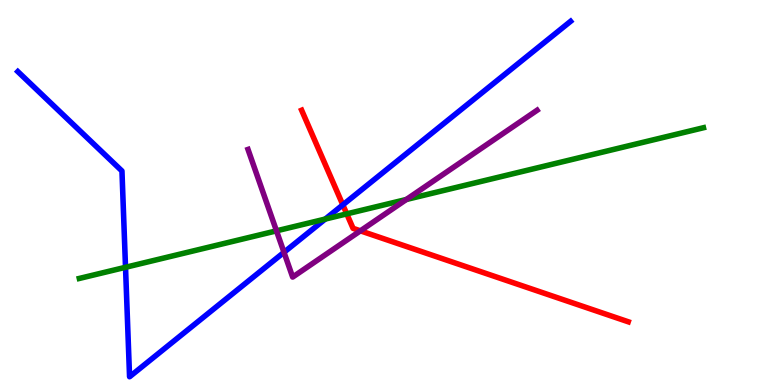[{'lines': ['blue', 'red'], 'intersections': [{'x': 4.42, 'y': 4.68}]}, {'lines': ['green', 'red'], 'intersections': [{'x': 4.47, 'y': 4.44}]}, {'lines': ['purple', 'red'], 'intersections': [{'x': 4.65, 'y': 4.0}]}, {'lines': ['blue', 'green'], 'intersections': [{'x': 1.62, 'y': 3.06}, {'x': 4.2, 'y': 4.31}]}, {'lines': ['blue', 'purple'], 'intersections': [{'x': 3.66, 'y': 3.45}]}, {'lines': ['green', 'purple'], 'intersections': [{'x': 3.57, 'y': 4.0}, {'x': 5.24, 'y': 4.82}]}]